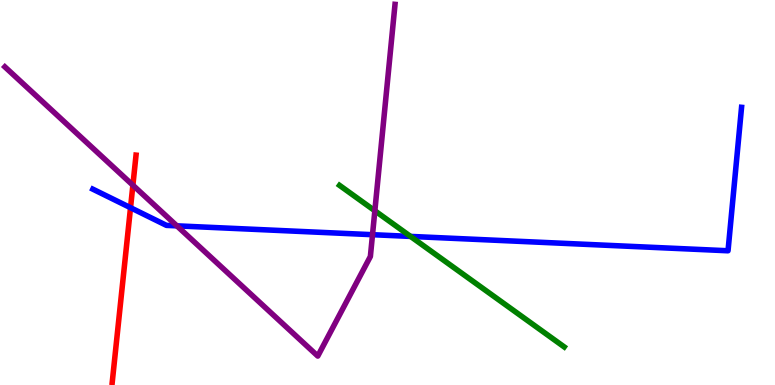[{'lines': ['blue', 'red'], 'intersections': [{'x': 1.68, 'y': 4.61}]}, {'lines': ['green', 'red'], 'intersections': []}, {'lines': ['purple', 'red'], 'intersections': [{'x': 1.71, 'y': 5.19}]}, {'lines': ['blue', 'green'], 'intersections': [{'x': 5.3, 'y': 3.86}]}, {'lines': ['blue', 'purple'], 'intersections': [{'x': 2.28, 'y': 4.13}, {'x': 4.81, 'y': 3.9}]}, {'lines': ['green', 'purple'], 'intersections': [{'x': 4.84, 'y': 4.53}]}]